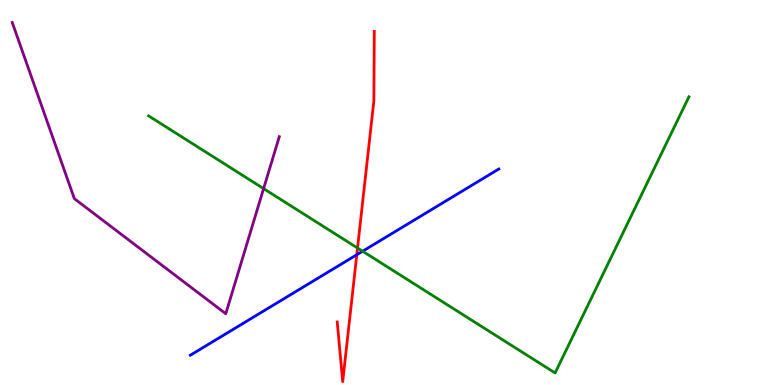[{'lines': ['blue', 'red'], 'intersections': [{'x': 4.6, 'y': 3.38}]}, {'lines': ['green', 'red'], 'intersections': [{'x': 4.61, 'y': 3.56}]}, {'lines': ['purple', 'red'], 'intersections': []}, {'lines': ['blue', 'green'], 'intersections': [{'x': 4.68, 'y': 3.47}]}, {'lines': ['blue', 'purple'], 'intersections': []}, {'lines': ['green', 'purple'], 'intersections': [{'x': 3.4, 'y': 5.1}]}]